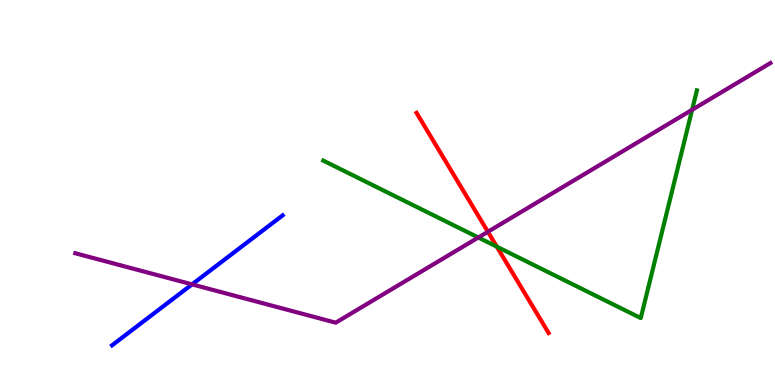[{'lines': ['blue', 'red'], 'intersections': []}, {'lines': ['green', 'red'], 'intersections': [{'x': 6.41, 'y': 3.59}]}, {'lines': ['purple', 'red'], 'intersections': [{'x': 6.3, 'y': 3.98}]}, {'lines': ['blue', 'green'], 'intersections': []}, {'lines': ['blue', 'purple'], 'intersections': [{'x': 2.48, 'y': 2.61}]}, {'lines': ['green', 'purple'], 'intersections': [{'x': 6.17, 'y': 3.83}, {'x': 8.93, 'y': 7.15}]}]